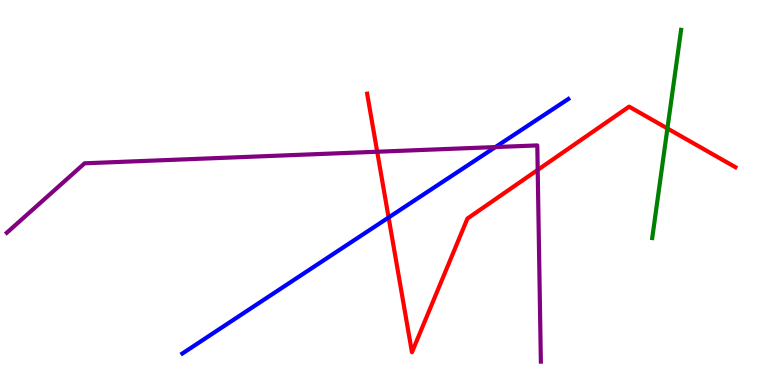[{'lines': ['blue', 'red'], 'intersections': [{'x': 5.01, 'y': 4.35}]}, {'lines': ['green', 'red'], 'intersections': [{'x': 8.61, 'y': 6.66}]}, {'lines': ['purple', 'red'], 'intersections': [{'x': 4.87, 'y': 6.06}, {'x': 6.94, 'y': 5.59}]}, {'lines': ['blue', 'green'], 'intersections': []}, {'lines': ['blue', 'purple'], 'intersections': [{'x': 6.39, 'y': 6.18}]}, {'lines': ['green', 'purple'], 'intersections': []}]